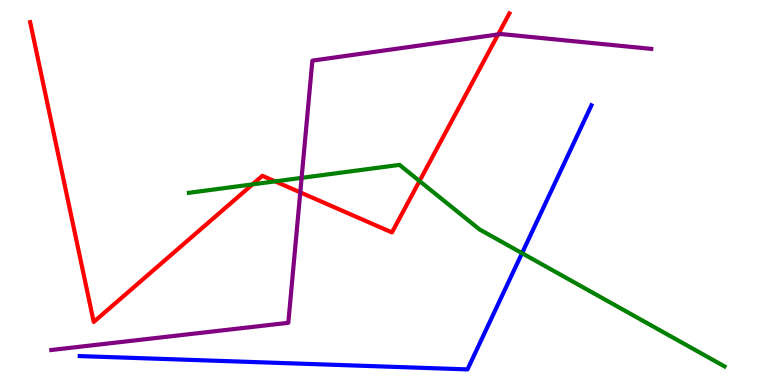[{'lines': ['blue', 'red'], 'intersections': []}, {'lines': ['green', 'red'], 'intersections': [{'x': 3.26, 'y': 5.21}, {'x': 3.55, 'y': 5.29}, {'x': 5.41, 'y': 5.3}]}, {'lines': ['purple', 'red'], 'intersections': [{'x': 3.87, 'y': 5.0}, {'x': 6.43, 'y': 9.11}]}, {'lines': ['blue', 'green'], 'intersections': [{'x': 6.74, 'y': 3.42}]}, {'lines': ['blue', 'purple'], 'intersections': []}, {'lines': ['green', 'purple'], 'intersections': [{'x': 3.89, 'y': 5.38}]}]